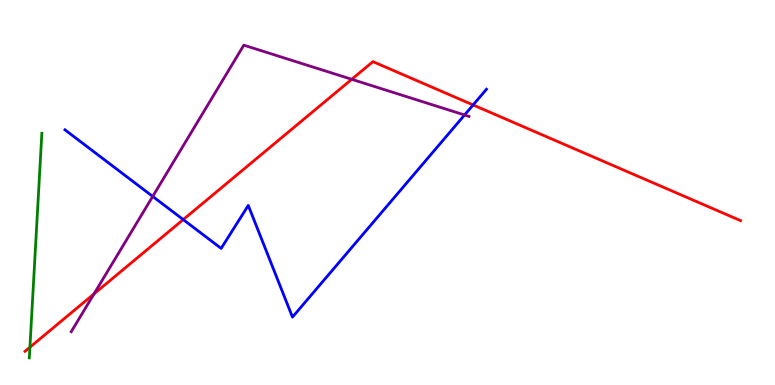[{'lines': ['blue', 'red'], 'intersections': [{'x': 2.36, 'y': 4.3}, {'x': 6.1, 'y': 7.27}]}, {'lines': ['green', 'red'], 'intersections': [{'x': 0.386, 'y': 0.98}]}, {'lines': ['purple', 'red'], 'intersections': [{'x': 1.21, 'y': 2.37}, {'x': 4.54, 'y': 7.94}]}, {'lines': ['blue', 'green'], 'intersections': []}, {'lines': ['blue', 'purple'], 'intersections': [{'x': 1.97, 'y': 4.9}, {'x': 5.99, 'y': 7.01}]}, {'lines': ['green', 'purple'], 'intersections': []}]